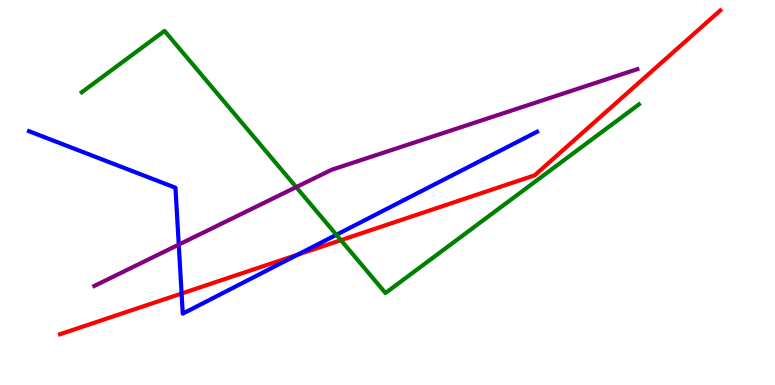[{'lines': ['blue', 'red'], 'intersections': [{'x': 2.34, 'y': 2.38}, {'x': 3.84, 'y': 3.39}]}, {'lines': ['green', 'red'], 'intersections': [{'x': 4.4, 'y': 3.76}]}, {'lines': ['purple', 'red'], 'intersections': []}, {'lines': ['blue', 'green'], 'intersections': [{'x': 4.34, 'y': 3.9}]}, {'lines': ['blue', 'purple'], 'intersections': [{'x': 2.31, 'y': 3.65}]}, {'lines': ['green', 'purple'], 'intersections': [{'x': 3.82, 'y': 5.14}]}]